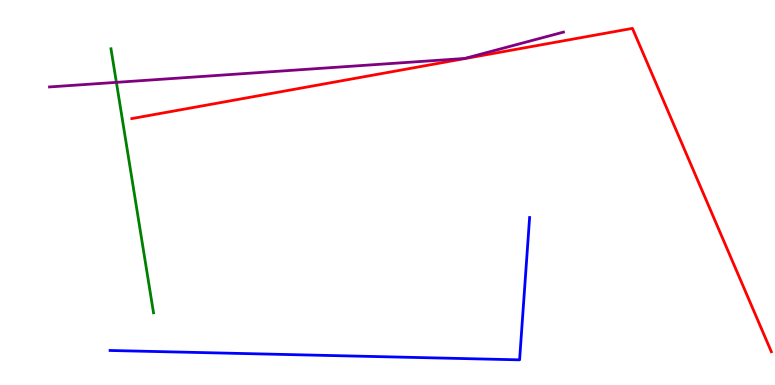[{'lines': ['blue', 'red'], 'intersections': []}, {'lines': ['green', 'red'], 'intersections': []}, {'lines': ['purple', 'red'], 'intersections': []}, {'lines': ['blue', 'green'], 'intersections': []}, {'lines': ['blue', 'purple'], 'intersections': []}, {'lines': ['green', 'purple'], 'intersections': [{'x': 1.5, 'y': 7.86}]}]